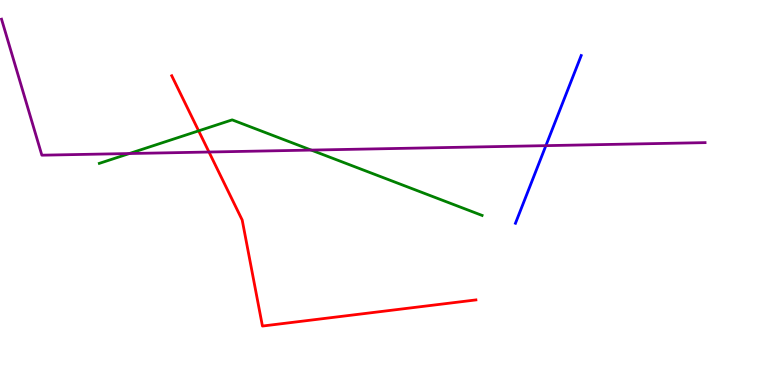[{'lines': ['blue', 'red'], 'intersections': []}, {'lines': ['green', 'red'], 'intersections': [{'x': 2.56, 'y': 6.6}]}, {'lines': ['purple', 'red'], 'intersections': [{'x': 2.7, 'y': 6.05}]}, {'lines': ['blue', 'green'], 'intersections': []}, {'lines': ['blue', 'purple'], 'intersections': [{'x': 7.04, 'y': 6.22}]}, {'lines': ['green', 'purple'], 'intersections': [{'x': 1.67, 'y': 6.01}, {'x': 4.02, 'y': 6.1}]}]